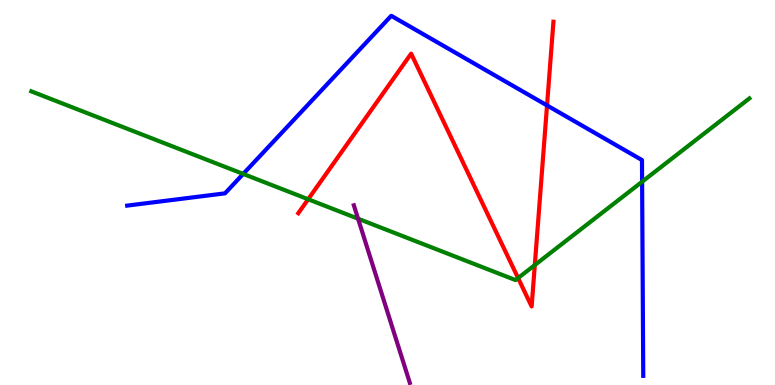[{'lines': ['blue', 'red'], 'intersections': [{'x': 7.06, 'y': 7.26}]}, {'lines': ['green', 'red'], 'intersections': [{'x': 3.98, 'y': 4.82}, {'x': 6.69, 'y': 2.78}, {'x': 6.9, 'y': 3.12}]}, {'lines': ['purple', 'red'], 'intersections': []}, {'lines': ['blue', 'green'], 'intersections': [{'x': 3.14, 'y': 5.48}, {'x': 8.29, 'y': 5.28}]}, {'lines': ['blue', 'purple'], 'intersections': []}, {'lines': ['green', 'purple'], 'intersections': [{'x': 4.62, 'y': 4.32}]}]